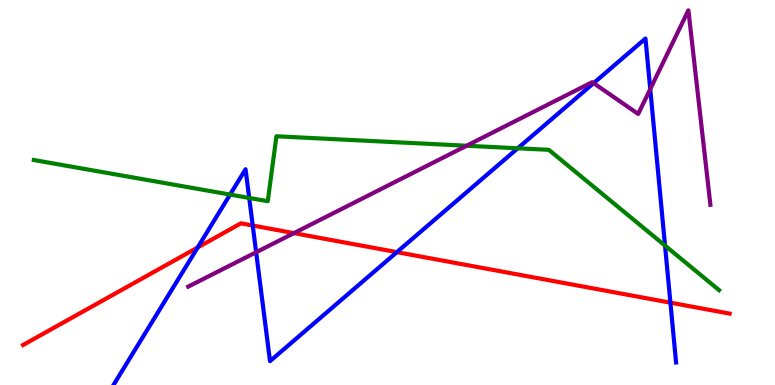[{'lines': ['blue', 'red'], 'intersections': [{'x': 2.55, 'y': 3.57}, {'x': 3.26, 'y': 4.14}, {'x': 5.12, 'y': 3.45}, {'x': 8.65, 'y': 2.14}]}, {'lines': ['green', 'red'], 'intersections': []}, {'lines': ['purple', 'red'], 'intersections': [{'x': 3.79, 'y': 3.94}]}, {'lines': ['blue', 'green'], 'intersections': [{'x': 2.97, 'y': 4.95}, {'x': 3.22, 'y': 4.86}, {'x': 6.68, 'y': 6.15}, {'x': 8.58, 'y': 3.62}]}, {'lines': ['blue', 'purple'], 'intersections': [{'x': 3.3, 'y': 3.45}, {'x': 7.66, 'y': 7.84}, {'x': 8.39, 'y': 7.69}]}, {'lines': ['green', 'purple'], 'intersections': [{'x': 6.02, 'y': 6.21}]}]